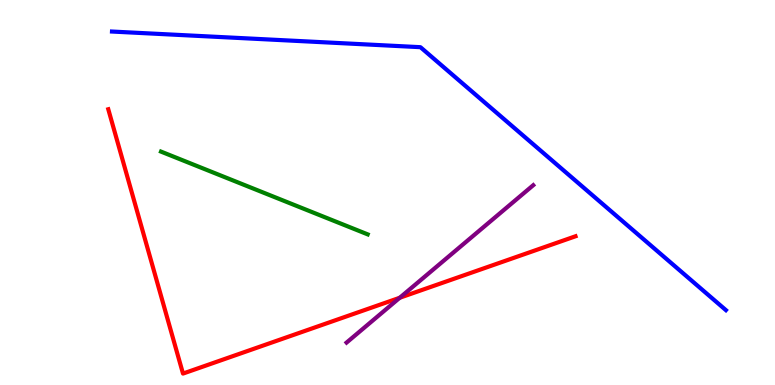[{'lines': ['blue', 'red'], 'intersections': []}, {'lines': ['green', 'red'], 'intersections': []}, {'lines': ['purple', 'red'], 'intersections': [{'x': 5.16, 'y': 2.27}]}, {'lines': ['blue', 'green'], 'intersections': []}, {'lines': ['blue', 'purple'], 'intersections': []}, {'lines': ['green', 'purple'], 'intersections': []}]